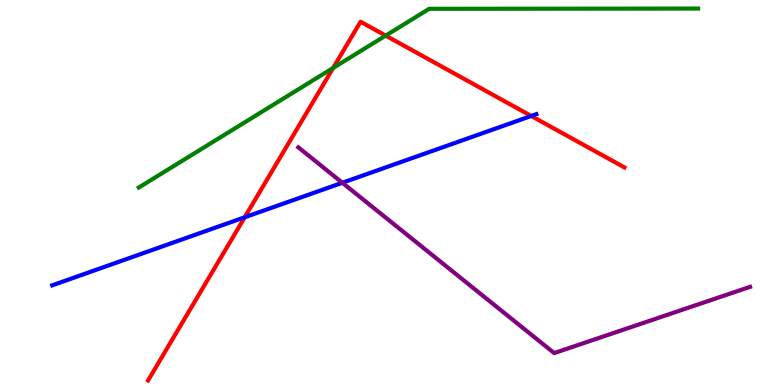[{'lines': ['blue', 'red'], 'intersections': [{'x': 3.16, 'y': 4.36}, {'x': 6.85, 'y': 6.99}]}, {'lines': ['green', 'red'], 'intersections': [{'x': 4.3, 'y': 8.24}, {'x': 4.98, 'y': 9.08}]}, {'lines': ['purple', 'red'], 'intersections': []}, {'lines': ['blue', 'green'], 'intersections': []}, {'lines': ['blue', 'purple'], 'intersections': [{'x': 4.42, 'y': 5.25}]}, {'lines': ['green', 'purple'], 'intersections': []}]